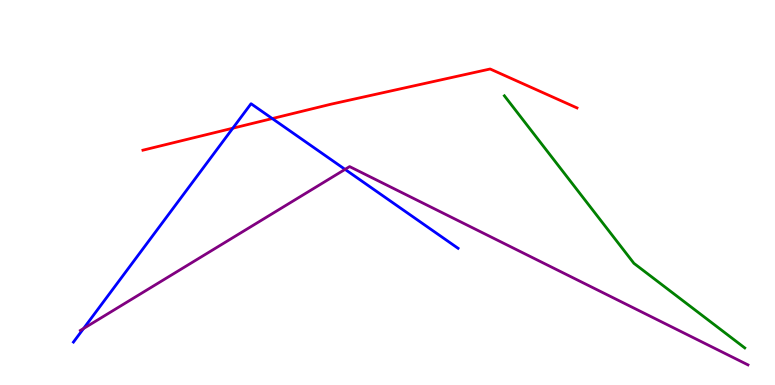[{'lines': ['blue', 'red'], 'intersections': [{'x': 3.0, 'y': 6.67}, {'x': 3.51, 'y': 6.92}]}, {'lines': ['green', 'red'], 'intersections': []}, {'lines': ['purple', 'red'], 'intersections': []}, {'lines': ['blue', 'green'], 'intersections': []}, {'lines': ['blue', 'purple'], 'intersections': [{'x': 1.08, 'y': 1.47}, {'x': 4.45, 'y': 5.6}]}, {'lines': ['green', 'purple'], 'intersections': []}]